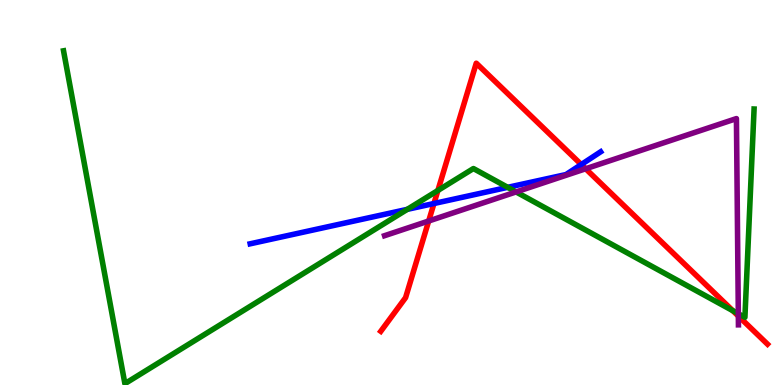[{'lines': ['blue', 'red'], 'intersections': [{'x': 5.6, 'y': 4.71}, {'x': 7.5, 'y': 5.73}]}, {'lines': ['green', 'red'], 'intersections': [{'x': 5.65, 'y': 5.05}, {'x': 9.46, 'y': 1.93}]}, {'lines': ['purple', 'red'], 'intersections': [{'x': 5.53, 'y': 4.26}, {'x': 7.56, 'y': 5.62}, {'x': 9.53, 'y': 1.79}]}, {'lines': ['blue', 'green'], 'intersections': [{'x': 5.26, 'y': 4.56}, {'x': 6.55, 'y': 5.13}]}, {'lines': ['blue', 'purple'], 'intersections': []}, {'lines': ['green', 'purple'], 'intersections': [{'x': 6.66, 'y': 5.01}, {'x': 9.53, 'y': 1.85}]}]